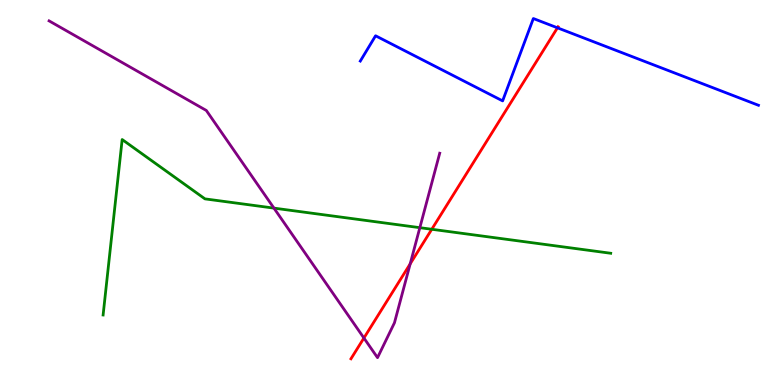[{'lines': ['blue', 'red'], 'intersections': [{'x': 7.19, 'y': 9.28}]}, {'lines': ['green', 'red'], 'intersections': [{'x': 5.57, 'y': 4.04}]}, {'lines': ['purple', 'red'], 'intersections': [{'x': 4.7, 'y': 1.22}, {'x': 5.29, 'y': 3.15}]}, {'lines': ['blue', 'green'], 'intersections': []}, {'lines': ['blue', 'purple'], 'intersections': []}, {'lines': ['green', 'purple'], 'intersections': [{'x': 3.53, 'y': 4.59}, {'x': 5.42, 'y': 4.09}]}]